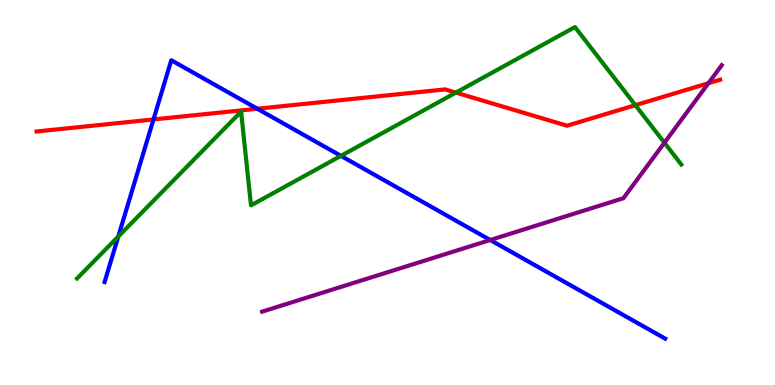[{'lines': ['blue', 'red'], 'intersections': [{'x': 1.98, 'y': 6.9}, {'x': 3.32, 'y': 7.18}]}, {'lines': ['green', 'red'], 'intersections': [{'x': 5.88, 'y': 7.59}, {'x': 8.2, 'y': 7.27}]}, {'lines': ['purple', 'red'], 'intersections': [{'x': 9.14, 'y': 7.84}]}, {'lines': ['blue', 'green'], 'intersections': [{'x': 1.53, 'y': 3.86}, {'x': 4.4, 'y': 5.95}]}, {'lines': ['blue', 'purple'], 'intersections': [{'x': 6.33, 'y': 3.77}]}, {'lines': ['green', 'purple'], 'intersections': [{'x': 8.57, 'y': 6.29}]}]